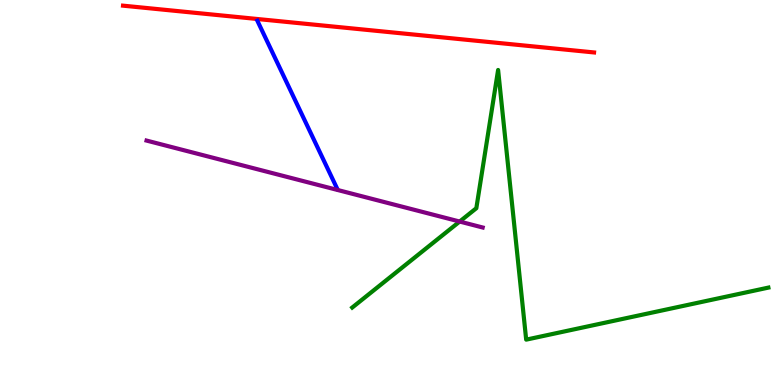[{'lines': ['blue', 'red'], 'intersections': []}, {'lines': ['green', 'red'], 'intersections': []}, {'lines': ['purple', 'red'], 'intersections': []}, {'lines': ['blue', 'green'], 'intersections': []}, {'lines': ['blue', 'purple'], 'intersections': []}, {'lines': ['green', 'purple'], 'intersections': [{'x': 5.93, 'y': 4.25}]}]